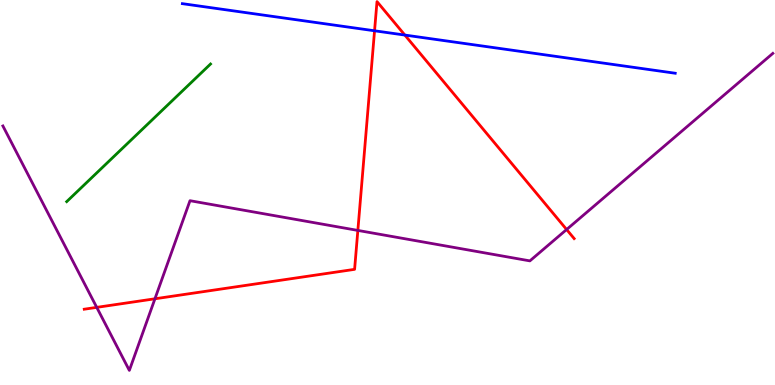[{'lines': ['blue', 'red'], 'intersections': [{'x': 4.83, 'y': 9.2}, {'x': 5.22, 'y': 9.09}]}, {'lines': ['green', 'red'], 'intersections': []}, {'lines': ['purple', 'red'], 'intersections': [{'x': 1.25, 'y': 2.02}, {'x': 2.0, 'y': 2.24}, {'x': 4.62, 'y': 4.02}, {'x': 7.31, 'y': 4.04}]}, {'lines': ['blue', 'green'], 'intersections': []}, {'lines': ['blue', 'purple'], 'intersections': []}, {'lines': ['green', 'purple'], 'intersections': []}]